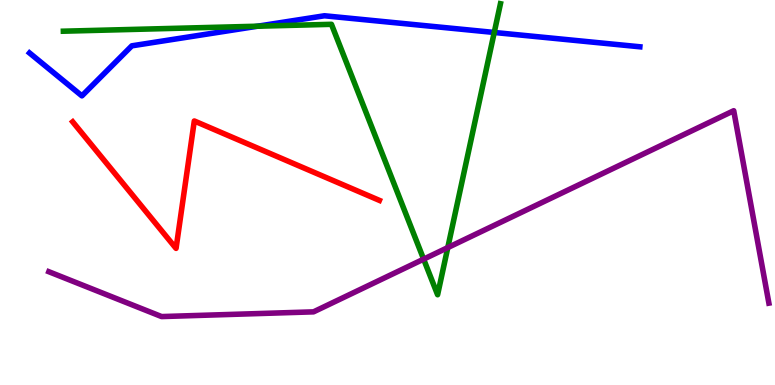[{'lines': ['blue', 'red'], 'intersections': []}, {'lines': ['green', 'red'], 'intersections': []}, {'lines': ['purple', 'red'], 'intersections': []}, {'lines': ['blue', 'green'], 'intersections': [{'x': 3.32, 'y': 9.32}, {'x': 6.38, 'y': 9.16}]}, {'lines': ['blue', 'purple'], 'intersections': []}, {'lines': ['green', 'purple'], 'intersections': [{'x': 5.47, 'y': 3.27}, {'x': 5.78, 'y': 3.57}]}]